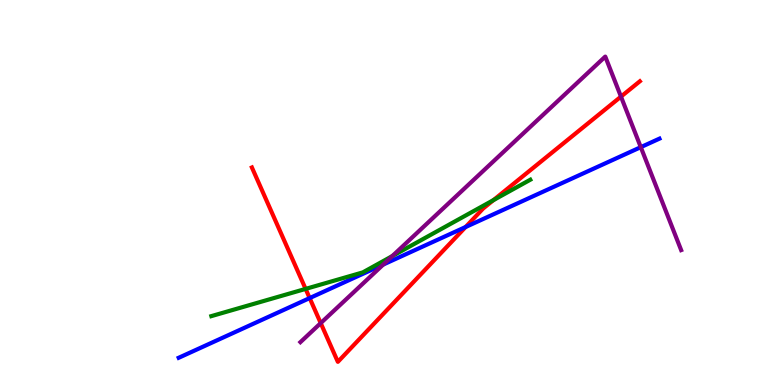[{'lines': ['blue', 'red'], 'intersections': [{'x': 4.0, 'y': 2.26}, {'x': 6.01, 'y': 4.1}]}, {'lines': ['green', 'red'], 'intersections': [{'x': 3.94, 'y': 2.5}, {'x': 6.37, 'y': 4.8}]}, {'lines': ['purple', 'red'], 'intersections': [{'x': 4.14, 'y': 1.61}, {'x': 8.01, 'y': 7.49}]}, {'lines': ['blue', 'green'], 'intersections': []}, {'lines': ['blue', 'purple'], 'intersections': [{'x': 4.95, 'y': 3.13}, {'x': 8.27, 'y': 6.18}]}, {'lines': ['green', 'purple'], 'intersections': [{'x': 5.06, 'y': 3.35}]}]